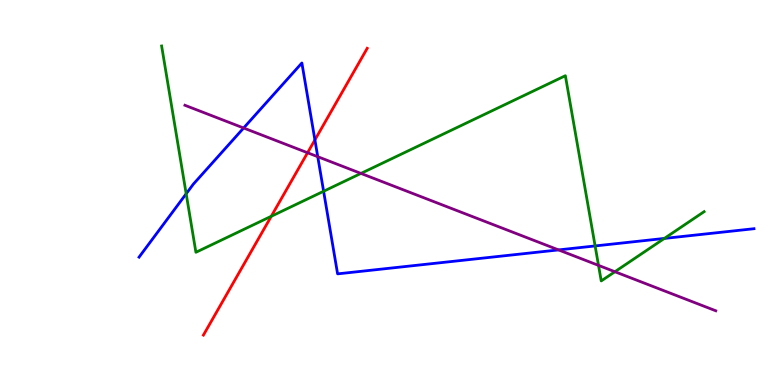[{'lines': ['blue', 'red'], 'intersections': [{'x': 4.06, 'y': 6.37}]}, {'lines': ['green', 'red'], 'intersections': [{'x': 3.5, 'y': 4.38}]}, {'lines': ['purple', 'red'], 'intersections': [{'x': 3.97, 'y': 6.03}]}, {'lines': ['blue', 'green'], 'intersections': [{'x': 2.4, 'y': 4.97}, {'x': 4.18, 'y': 5.03}, {'x': 7.68, 'y': 3.61}, {'x': 8.57, 'y': 3.81}]}, {'lines': ['blue', 'purple'], 'intersections': [{'x': 3.14, 'y': 6.68}, {'x': 4.1, 'y': 5.93}, {'x': 7.21, 'y': 3.51}]}, {'lines': ['green', 'purple'], 'intersections': [{'x': 4.66, 'y': 5.5}, {'x': 7.72, 'y': 3.11}, {'x': 7.93, 'y': 2.94}]}]